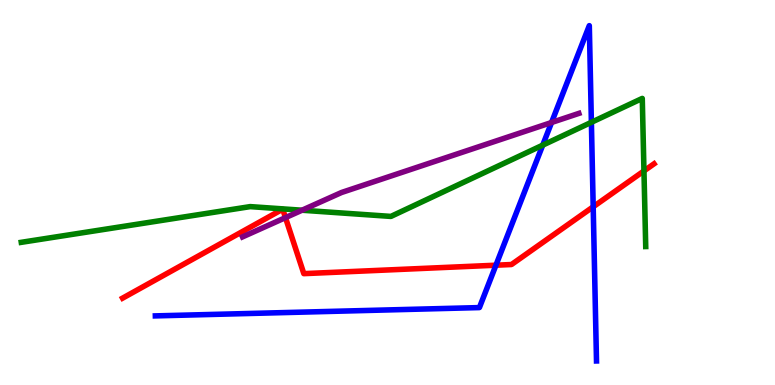[{'lines': ['blue', 'red'], 'intersections': [{'x': 6.4, 'y': 3.11}, {'x': 7.65, 'y': 4.63}]}, {'lines': ['green', 'red'], 'intersections': [{'x': 8.31, 'y': 5.56}]}, {'lines': ['purple', 'red'], 'intersections': [{'x': 3.68, 'y': 4.35}]}, {'lines': ['blue', 'green'], 'intersections': [{'x': 7.0, 'y': 6.23}, {'x': 7.63, 'y': 6.82}]}, {'lines': ['blue', 'purple'], 'intersections': [{'x': 7.12, 'y': 6.82}]}, {'lines': ['green', 'purple'], 'intersections': [{'x': 3.9, 'y': 4.54}]}]